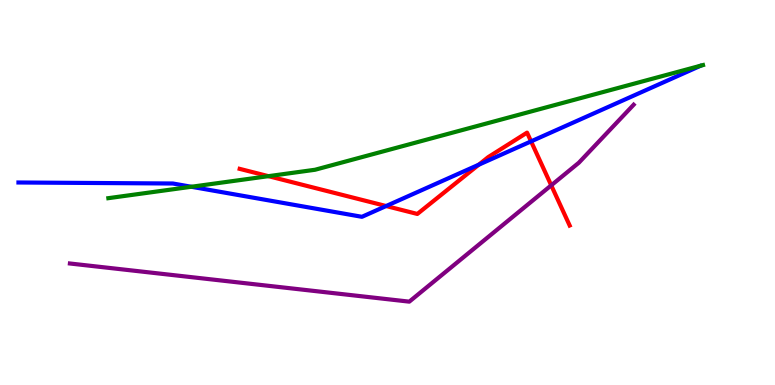[{'lines': ['blue', 'red'], 'intersections': [{'x': 4.98, 'y': 4.65}, {'x': 6.18, 'y': 5.72}, {'x': 6.85, 'y': 6.33}]}, {'lines': ['green', 'red'], 'intersections': [{'x': 3.46, 'y': 5.42}]}, {'lines': ['purple', 'red'], 'intersections': [{'x': 7.11, 'y': 5.19}]}, {'lines': ['blue', 'green'], 'intersections': [{'x': 2.47, 'y': 5.15}]}, {'lines': ['blue', 'purple'], 'intersections': []}, {'lines': ['green', 'purple'], 'intersections': []}]